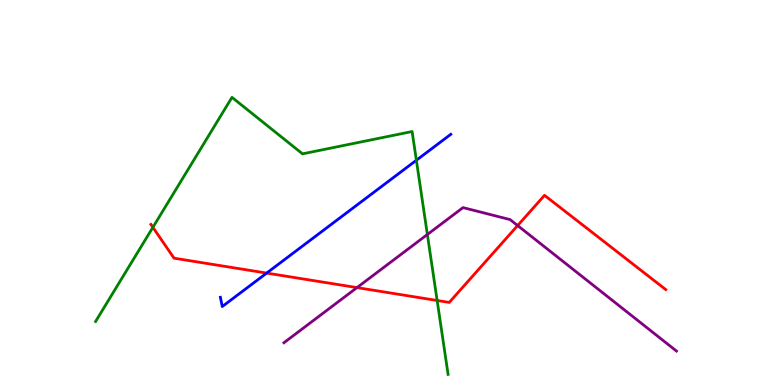[{'lines': ['blue', 'red'], 'intersections': [{'x': 3.44, 'y': 2.91}]}, {'lines': ['green', 'red'], 'intersections': [{'x': 1.97, 'y': 4.1}, {'x': 5.64, 'y': 2.2}]}, {'lines': ['purple', 'red'], 'intersections': [{'x': 4.61, 'y': 2.53}, {'x': 6.68, 'y': 4.14}]}, {'lines': ['blue', 'green'], 'intersections': [{'x': 5.37, 'y': 5.84}]}, {'lines': ['blue', 'purple'], 'intersections': []}, {'lines': ['green', 'purple'], 'intersections': [{'x': 5.51, 'y': 3.91}]}]